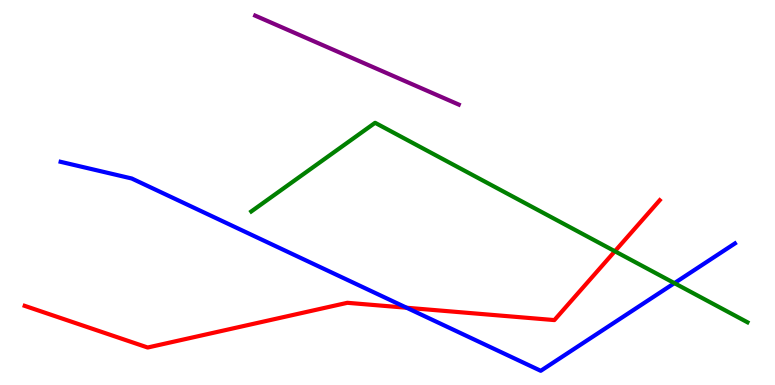[{'lines': ['blue', 'red'], 'intersections': [{'x': 5.25, 'y': 2.01}]}, {'lines': ['green', 'red'], 'intersections': [{'x': 7.93, 'y': 3.47}]}, {'lines': ['purple', 'red'], 'intersections': []}, {'lines': ['blue', 'green'], 'intersections': [{'x': 8.7, 'y': 2.65}]}, {'lines': ['blue', 'purple'], 'intersections': []}, {'lines': ['green', 'purple'], 'intersections': []}]